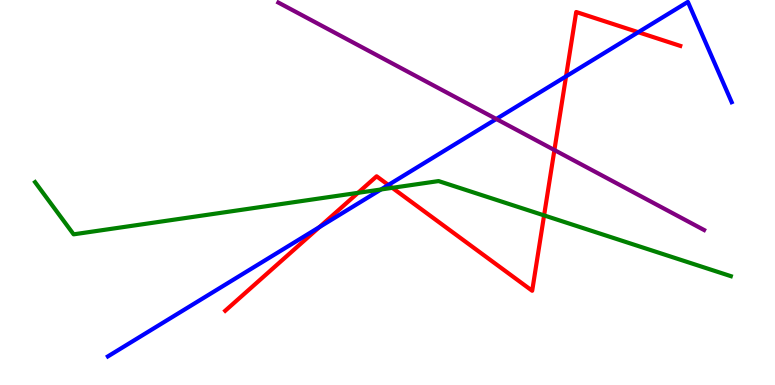[{'lines': ['blue', 'red'], 'intersections': [{'x': 4.12, 'y': 4.1}, {'x': 5.01, 'y': 5.2}, {'x': 7.3, 'y': 8.02}, {'x': 8.24, 'y': 9.16}]}, {'lines': ['green', 'red'], 'intersections': [{'x': 4.62, 'y': 4.99}, {'x': 5.06, 'y': 5.12}, {'x': 7.02, 'y': 4.41}]}, {'lines': ['purple', 'red'], 'intersections': [{'x': 7.15, 'y': 6.1}]}, {'lines': ['blue', 'green'], 'intersections': [{'x': 4.92, 'y': 5.08}]}, {'lines': ['blue', 'purple'], 'intersections': [{'x': 6.4, 'y': 6.91}]}, {'lines': ['green', 'purple'], 'intersections': []}]